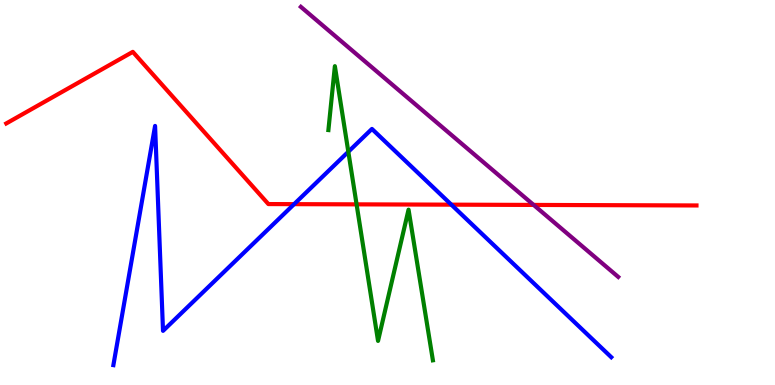[{'lines': ['blue', 'red'], 'intersections': [{'x': 3.8, 'y': 4.7}, {'x': 5.82, 'y': 4.68}]}, {'lines': ['green', 'red'], 'intersections': [{'x': 4.6, 'y': 4.69}]}, {'lines': ['purple', 'red'], 'intersections': [{'x': 6.89, 'y': 4.68}]}, {'lines': ['blue', 'green'], 'intersections': [{'x': 4.49, 'y': 6.06}]}, {'lines': ['blue', 'purple'], 'intersections': []}, {'lines': ['green', 'purple'], 'intersections': []}]